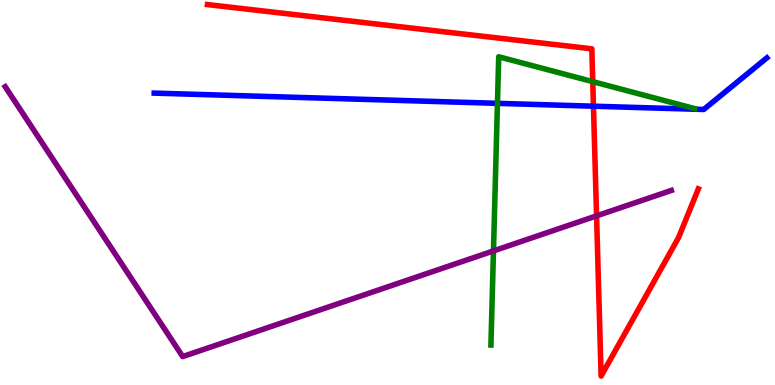[{'lines': ['blue', 'red'], 'intersections': [{'x': 7.66, 'y': 7.24}]}, {'lines': ['green', 'red'], 'intersections': [{'x': 7.65, 'y': 7.88}]}, {'lines': ['purple', 'red'], 'intersections': [{'x': 7.7, 'y': 4.39}]}, {'lines': ['blue', 'green'], 'intersections': [{'x': 6.42, 'y': 7.32}]}, {'lines': ['blue', 'purple'], 'intersections': []}, {'lines': ['green', 'purple'], 'intersections': [{'x': 6.37, 'y': 3.48}]}]